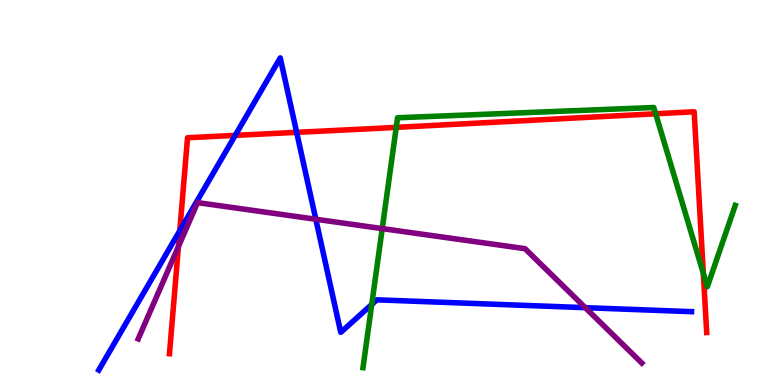[{'lines': ['blue', 'red'], 'intersections': [{'x': 2.32, 'y': 4.01}, {'x': 3.03, 'y': 6.48}, {'x': 3.83, 'y': 6.56}]}, {'lines': ['green', 'red'], 'intersections': [{'x': 5.11, 'y': 6.69}, {'x': 8.46, 'y': 7.04}, {'x': 9.08, 'y': 2.9}]}, {'lines': ['purple', 'red'], 'intersections': [{'x': 2.3, 'y': 3.6}]}, {'lines': ['blue', 'green'], 'intersections': [{'x': 4.8, 'y': 2.09}]}, {'lines': ['blue', 'purple'], 'intersections': [{'x': 4.08, 'y': 4.31}, {'x': 7.55, 'y': 2.01}]}, {'lines': ['green', 'purple'], 'intersections': [{'x': 4.93, 'y': 4.06}]}]